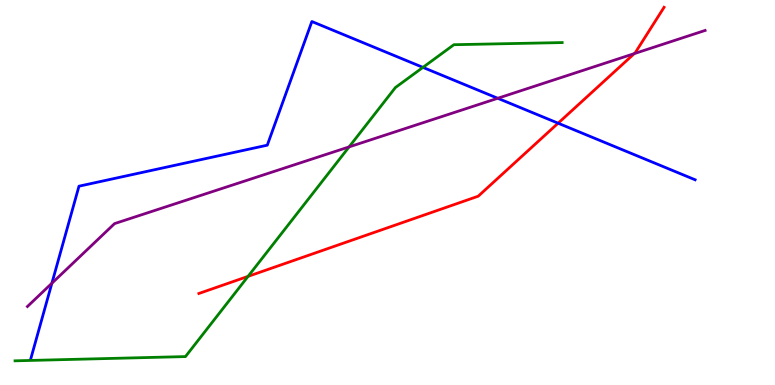[{'lines': ['blue', 'red'], 'intersections': [{'x': 7.2, 'y': 6.8}]}, {'lines': ['green', 'red'], 'intersections': [{'x': 3.2, 'y': 2.82}]}, {'lines': ['purple', 'red'], 'intersections': [{'x': 8.18, 'y': 8.61}]}, {'lines': ['blue', 'green'], 'intersections': [{'x': 5.46, 'y': 8.25}]}, {'lines': ['blue', 'purple'], 'intersections': [{'x': 0.669, 'y': 2.64}, {'x': 6.42, 'y': 7.45}]}, {'lines': ['green', 'purple'], 'intersections': [{'x': 4.5, 'y': 6.18}]}]